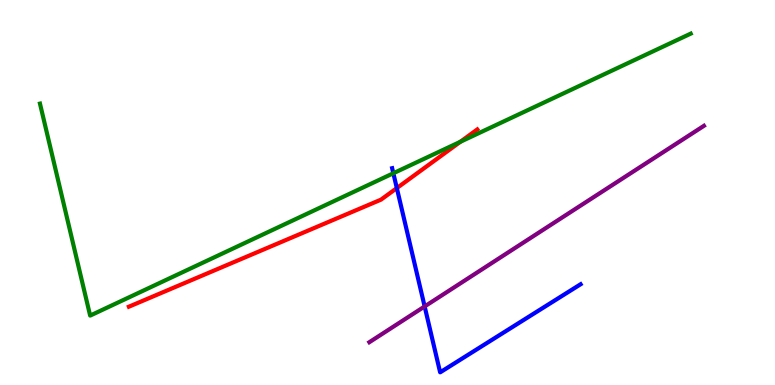[{'lines': ['blue', 'red'], 'intersections': [{'x': 5.12, 'y': 5.11}]}, {'lines': ['green', 'red'], 'intersections': [{'x': 5.94, 'y': 6.32}]}, {'lines': ['purple', 'red'], 'intersections': []}, {'lines': ['blue', 'green'], 'intersections': [{'x': 5.08, 'y': 5.5}]}, {'lines': ['blue', 'purple'], 'intersections': [{'x': 5.48, 'y': 2.04}]}, {'lines': ['green', 'purple'], 'intersections': []}]